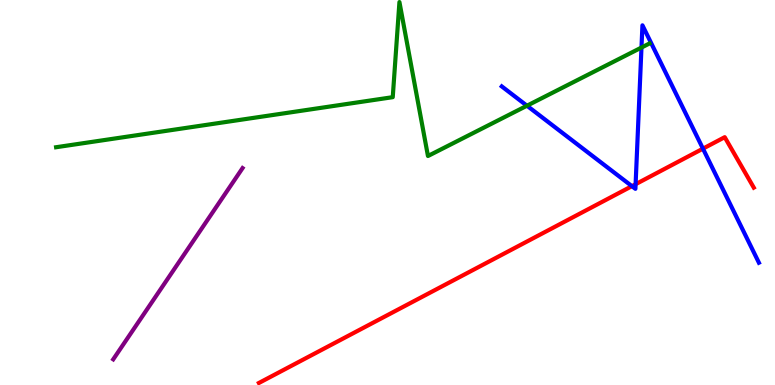[{'lines': ['blue', 'red'], 'intersections': [{'x': 8.15, 'y': 5.16}, {'x': 8.2, 'y': 5.22}, {'x': 9.07, 'y': 6.14}]}, {'lines': ['green', 'red'], 'intersections': []}, {'lines': ['purple', 'red'], 'intersections': []}, {'lines': ['blue', 'green'], 'intersections': [{'x': 6.8, 'y': 7.25}, {'x': 8.28, 'y': 8.77}]}, {'lines': ['blue', 'purple'], 'intersections': []}, {'lines': ['green', 'purple'], 'intersections': []}]